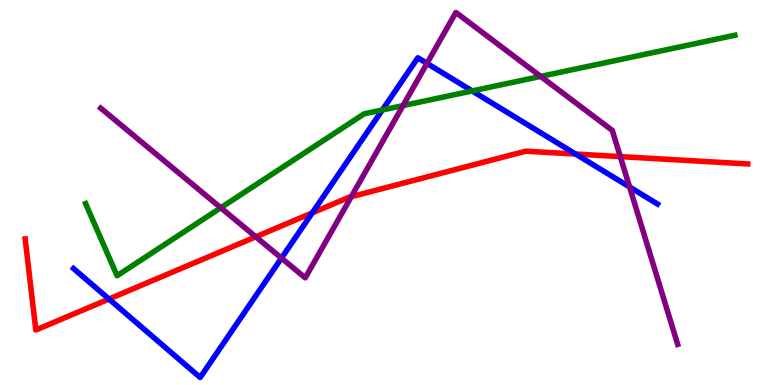[{'lines': ['blue', 'red'], 'intersections': [{'x': 1.41, 'y': 2.23}, {'x': 4.03, 'y': 4.47}, {'x': 7.43, 'y': 6.0}]}, {'lines': ['green', 'red'], 'intersections': []}, {'lines': ['purple', 'red'], 'intersections': [{'x': 3.3, 'y': 3.85}, {'x': 4.53, 'y': 4.89}, {'x': 8.0, 'y': 5.93}]}, {'lines': ['blue', 'green'], 'intersections': [{'x': 4.93, 'y': 7.14}, {'x': 6.09, 'y': 7.64}]}, {'lines': ['blue', 'purple'], 'intersections': [{'x': 3.63, 'y': 3.3}, {'x': 5.51, 'y': 8.35}, {'x': 8.12, 'y': 5.14}]}, {'lines': ['green', 'purple'], 'intersections': [{'x': 2.85, 'y': 4.6}, {'x': 5.2, 'y': 7.26}, {'x': 6.98, 'y': 8.02}]}]